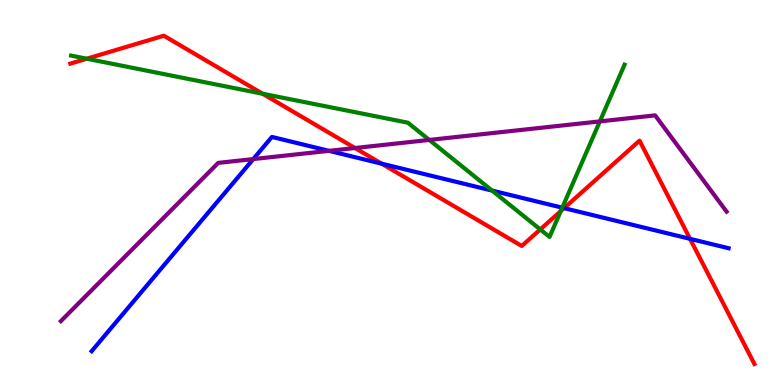[{'lines': ['blue', 'red'], 'intersections': [{'x': 4.92, 'y': 5.75}, {'x': 7.28, 'y': 4.59}, {'x': 8.9, 'y': 3.8}]}, {'lines': ['green', 'red'], 'intersections': [{'x': 1.12, 'y': 8.47}, {'x': 3.39, 'y': 7.56}, {'x': 6.97, 'y': 4.04}, {'x': 7.24, 'y': 4.52}]}, {'lines': ['purple', 'red'], 'intersections': [{'x': 4.58, 'y': 6.16}]}, {'lines': ['blue', 'green'], 'intersections': [{'x': 6.35, 'y': 5.05}, {'x': 7.26, 'y': 4.61}]}, {'lines': ['blue', 'purple'], 'intersections': [{'x': 3.27, 'y': 5.87}, {'x': 4.24, 'y': 6.08}]}, {'lines': ['green', 'purple'], 'intersections': [{'x': 5.54, 'y': 6.37}, {'x': 7.74, 'y': 6.85}]}]